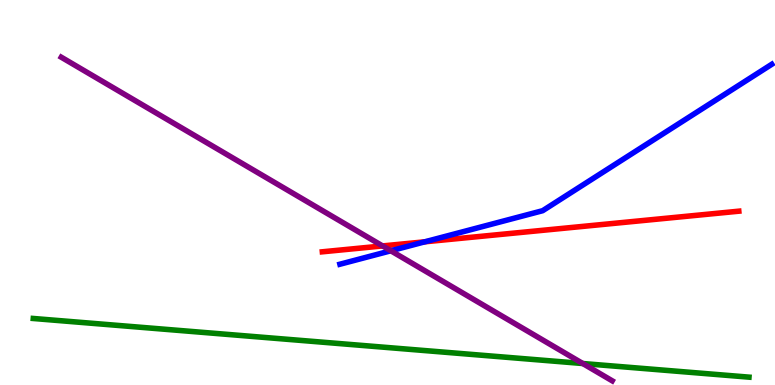[{'lines': ['blue', 'red'], 'intersections': [{'x': 5.48, 'y': 3.72}]}, {'lines': ['green', 'red'], 'intersections': []}, {'lines': ['purple', 'red'], 'intersections': [{'x': 4.94, 'y': 3.61}]}, {'lines': ['blue', 'green'], 'intersections': []}, {'lines': ['blue', 'purple'], 'intersections': [{'x': 5.04, 'y': 3.49}]}, {'lines': ['green', 'purple'], 'intersections': [{'x': 7.52, 'y': 0.558}]}]